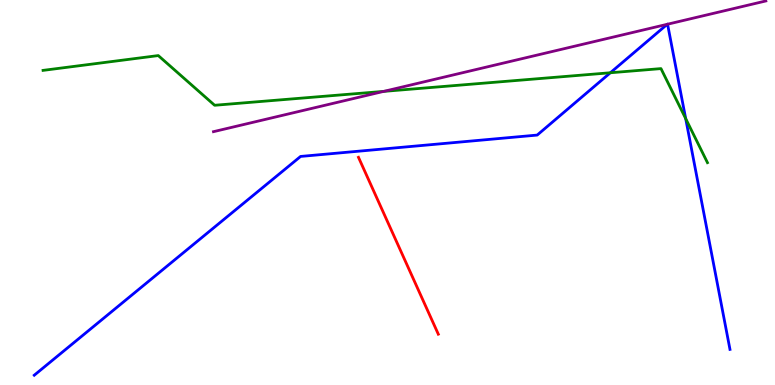[{'lines': ['blue', 'red'], 'intersections': []}, {'lines': ['green', 'red'], 'intersections': []}, {'lines': ['purple', 'red'], 'intersections': []}, {'lines': ['blue', 'green'], 'intersections': [{'x': 7.88, 'y': 8.11}, {'x': 8.85, 'y': 6.92}]}, {'lines': ['blue', 'purple'], 'intersections': [{'x': 8.61, 'y': 9.37}, {'x': 8.61, 'y': 9.37}]}, {'lines': ['green', 'purple'], 'intersections': [{'x': 4.95, 'y': 7.63}]}]